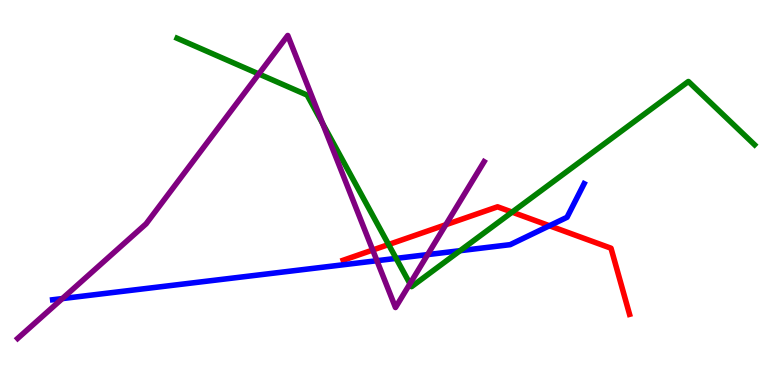[{'lines': ['blue', 'red'], 'intersections': [{'x': 7.09, 'y': 4.14}]}, {'lines': ['green', 'red'], 'intersections': [{'x': 5.01, 'y': 3.65}, {'x': 6.61, 'y': 4.49}]}, {'lines': ['purple', 'red'], 'intersections': [{'x': 4.81, 'y': 3.51}, {'x': 5.75, 'y': 4.16}]}, {'lines': ['blue', 'green'], 'intersections': [{'x': 5.11, 'y': 3.29}, {'x': 5.94, 'y': 3.49}]}, {'lines': ['blue', 'purple'], 'intersections': [{'x': 0.804, 'y': 2.24}, {'x': 4.86, 'y': 3.23}, {'x': 5.52, 'y': 3.39}]}, {'lines': ['green', 'purple'], 'intersections': [{'x': 3.34, 'y': 8.08}, {'x': 4.16, 'y': 6.79}, {'x': 5.29, 'y': 2.63}]}]